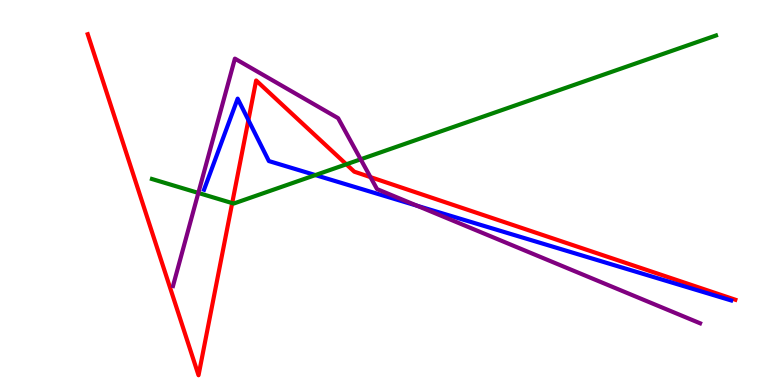[{'lines': ['blue', 'red'], 'intersections': [{'x': 3.21, 'y': 6.88}]}, {'lines': ['green', 'red'], 'intersections': [{'x': 3.0, 'y': 4.72}, {'x': 4.47, 'y': 5.73}]}, {'lines': ['purple', 'red'], 'intersections': [{'x': 4.78, 'y': 5.4}]}, {'lines': ['blue', 'green'], 'intersections': [{'x': 4.07, 'y': 5.45}]}, {'lines': ['blue', 'purple'], 'intersections': [{'x': 5.38, 'y': 4.66}]}, {'lines': ['green', 'purple'], 'intersections': [{'x': 2.56, 'y': 4.99}, {'x': 4.65, 'y': 5.86}]}]